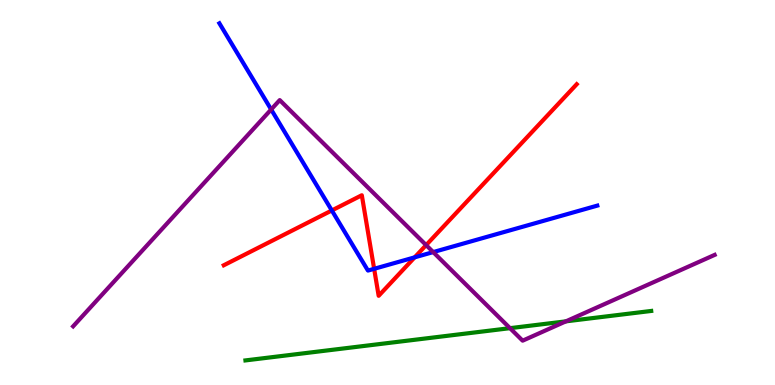[{'lines': ['blue', 'red'], 'intersections': [{'x': 4.28, 'y': 4.53}, {'x': 4.83, 'y': 3.02}, {'x': 5.35, 'y': 3.32}]}, {'lines': ['green', 'red'], 'intersections': []}, {'lines': ['purple', 'red'], 'intersections': [{'x': 5.5, 'y': 3.63}]}, {'lines': ['blue', 'green'], 'intersections': []}, {'lines': ['blue', 'purple'], 'intersections': [{'x': 3.5, 'y': 7.16}, {'x': 5.59, 'y': 3.45}]}, {'lines': ['green', 'purple'], 'intersections': [{'x': 6.58, 'y': 1.48}, {'x': 7.3, 'y': 1.65}]}]